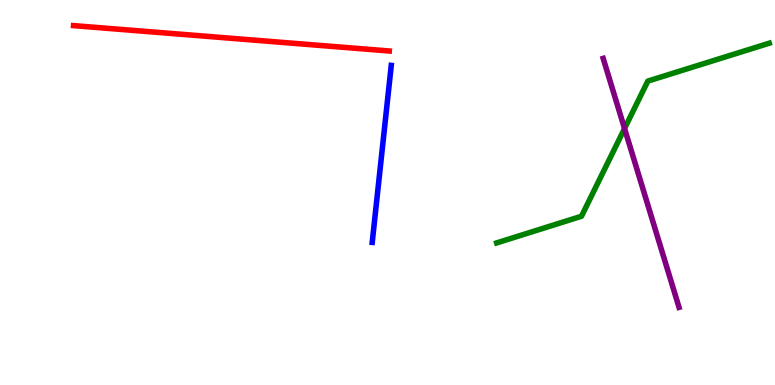[{'lines': ['blue', 'red'], 'intersections': []}, {'lines': ['green', 'red'], 'intersections': []}, {'lines': ['purple', 'red'], 'intersections': []}, {'lines': ['blue', 'green'], 'intersections': []}, {'lines': ['blue', 'purple'], 'intersections': []}, {'lines': ['green', 'purple'], 'intersections': [{'x': 8.06, 'y': 6.66}]}]